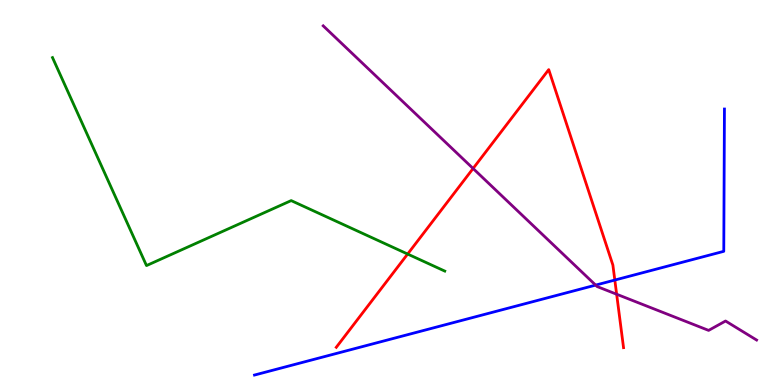[{'lines': ['blue', 'red'], 'intersections': [{'x': 7.93, 'y': 2.73}]}, {'lines': ['green', 'red'], 'intersections': [{'x': 5.26, 'y': 3.4}]}, {'lines': ['purple', 'red'], 'intersections': [{'x': 6.1, 'y': 5.62}, {'x': 7.96, 'y': 2.36}]}, {'lines': ['blue', 'green'], 'intersections': []}, {'lines': ['blue', 'purple'], 'intersections': [{'x': 7.69, 'y': 2.59}]}, {'lines': ['green', 'purple'], 'intersections': []}]